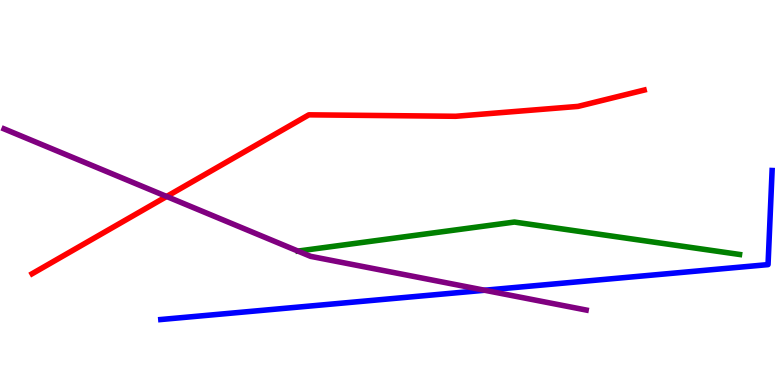[{'lines': ['blue', 'red'], 'intersections': []}, {'lines': ['green', 'red'], 'intersections': []}, {'lines': ['purple', 'red'], 'intersections': [{'x': 2.15, 'y': 4.9}]}, {'lines': ['blue', 'green'], 'intersections': []}, {'lines': ['blue', 'purple'], 'intersections': [{'x': 6.25, 'y': 2.46}]}, {'lines': ['green', 'purple'], 'intersections': []}]